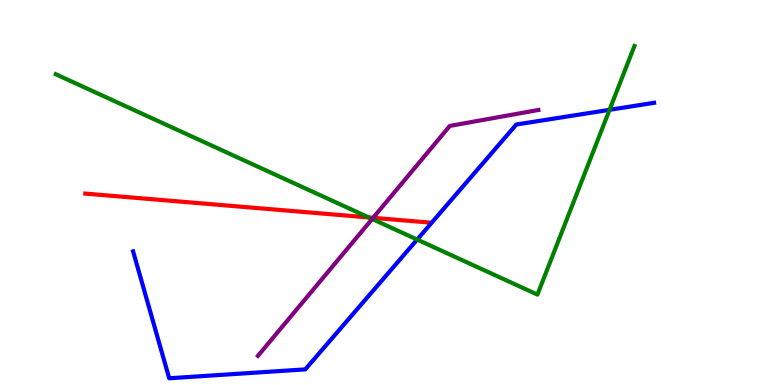[{'lines': ['blue', 'red'], 'intersections': []}, {'lines': ['green', 'red'], 'intersections': [{'x': 4.76, 'y': 4.35}]}, {'lines': ['purple', 'red'], 'intersections': [{'x': 4.81, 'y': 4.34}]}, {'lines': ['blue', 'green'], 'intersections': [{'x': 5.38, 'y': 3.78}, {'x': 7.87, 'y': 7.15}]}, {'lines': ['blue', 'purple'], 'intersections': []}, {'lines': ['green', 'purple'], 'intersections': [{'x': 4.8, 'y': 4.31}]}]